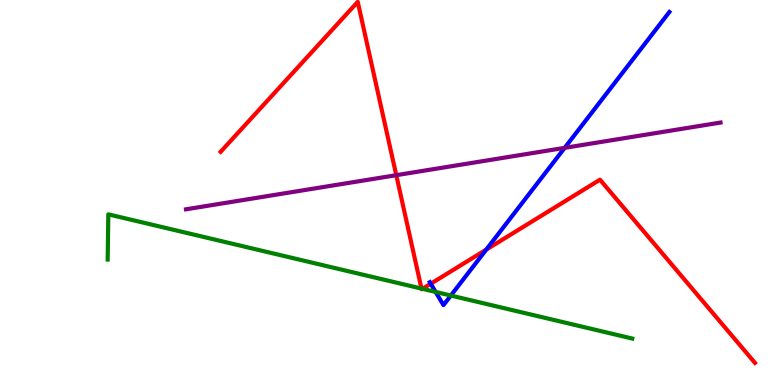[{'lines': ['blue', 'red'], 'intersections': [{'x': 5.56, 'y': 2.63}, {'x': 6.27, 'y': 3.52}]}, {'lines': ['green', 'red'], 'intersections': [{'x': 5.44, 'y': 2.5}, {'x': 5.45, 'y': 2.5}]}, {'lines': ['purple', 'red'], 'intersections': [{'x': 5.11, 'y': 5.45}]}, {'lines': ['blue', 'green'], 'intersections': [{'x': 5.62, 'y': 2.42}, {'x': 5.82, 'y': 2.32}]}, {'lines': ['blue', 'purple'], 'intersections': [{'x': 7.29, 'y': 6.16}]}, {'lines': ['green', 'purple'], 'intersections': []}]